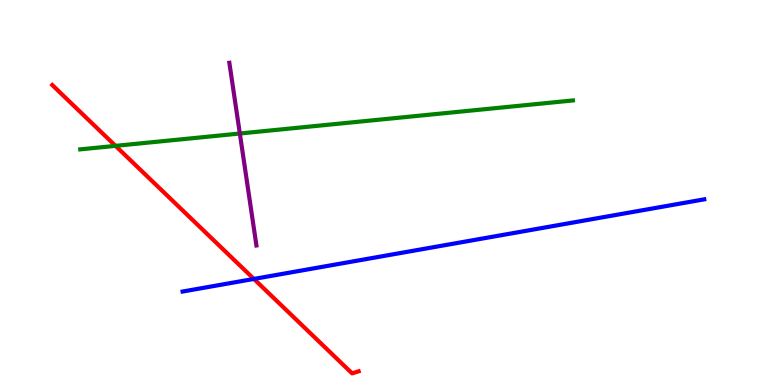[{'lines': ['blue', 'red'], 'intersections': [{'x': 3.28, 'y': 2.75}]}, {'lines': ['green', 'red'], 'intersections': [{'x': 1.49, 'y': 6.21}]}, {'lines': ['purple', 'red'], 'intersections': []}, {'lines': ['blue', 'green'], 'intersections': []}, {'lines': ['blue', 'purple'], 'intersections': []}, {'lines': ['green', 'purple'], 'intersections': [{'x': 3.09, 'y': 6.53}]}]